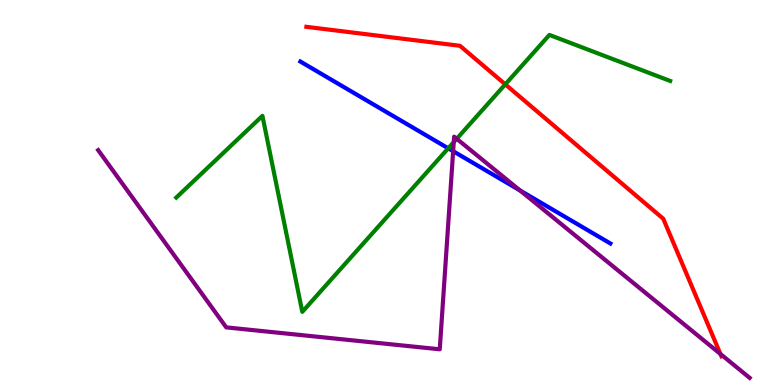[{'lines': ['blue', 'red'], 'intersections': []}, {'lines': ['green', 'red'], 'intersections': [{'x': 6.52, 'y': 7.81}]}, {'lines': ['purple', 'red'], 'intersections': [{'x': 9.3, 'y': 0.806}]}, {'lines': ['blue', 'green'], 'intersections': [{'x': 5.78, 'y': 6.15}]}, {'lines': ['blue', 'purple'], 'intersections': [{'x': 5.85, 'y': 6.07}, {'x': 6.71, 'y': 5.05}]}, {'lines': ['green', 'purple'], 'intersections': [{'x': 5.85, 'y': 6.31}, {'x': 5.89, 'y': 6.4}]}]